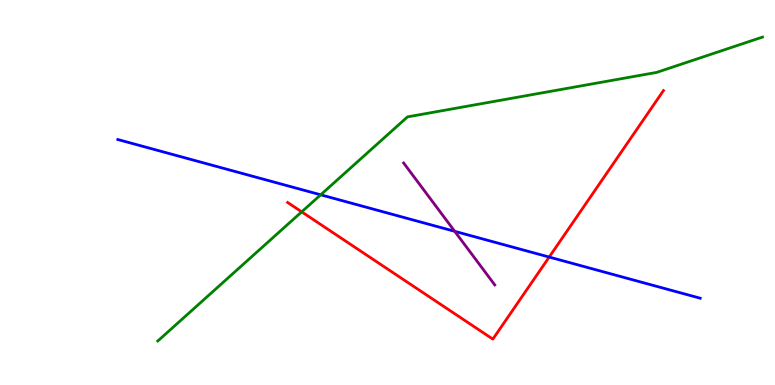[{'lines': ['blue', 'red'], 'intersections': [{'x': 7.09, 'y': 3.32}]}, {'lines': ['green', 'red'], 'intersections': [{'x': 3.89, 'y': 4.5}]}, {'lines': ['purple', 'red'], 'intersections': []}, {'lines': ['blue', 'green'], 'intersections': [{'x': 4.14, 'y': 4.94}]}, {'lines': ['blue', 'purple'], 'intersections': [{'x': 5.87, 'y': 3.99}]}, {'lines': ['green', 'purple'], 'intersections': []}]